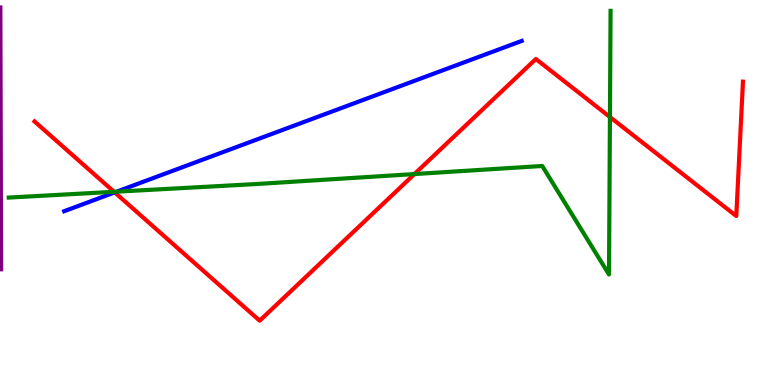[{'lines': ['blue', 'red'], 'intersections': [{'x': 1.48, 'y': 5.0}]}, {'lines': ['green', 'red'], 'intersections': [{'x': 1.47, 'y': 5.02}, {'x': 5.35, 'y': 5.48}, {'x': 7.87, 'y': 6.96}]}, {'lines': ['purple', 'red'], 'intersections': []}, {'lines': ['blue', 'green'], 'intersections': [{'x': 1.51, 'y': 5.02}]}, {'lines': ['blue', 'purple'], 'intersections': []}, {'lines': ['green', 'purple'], 'intersections': []}]